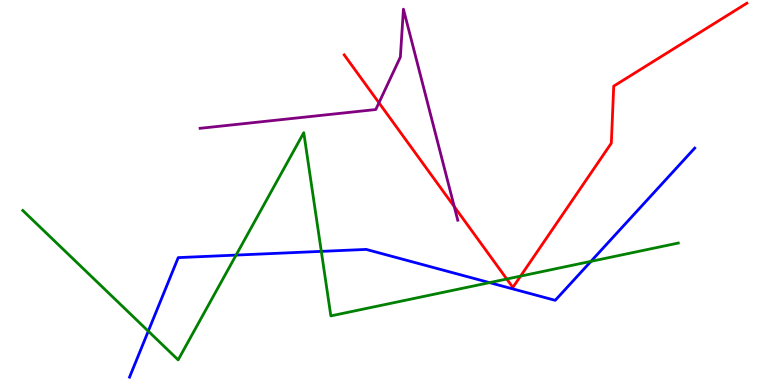[{'lines': ['blue', 'red'], 'intersections': []}, {'lines': ['green', 'red'], 'intersections': [{'x': 6.54, 'y': 2.75}, {'x': 6.72, 'y': 2.83}]}, {'lines': ['purple', 'red'], 'intersections': [{'x': 4.89, 'y': 7.33}, {'x': 5.86, 'y': 4.63}]}, {'lines': ['blue', 'green'], 'intersections': [{'x': 1.91, 'y': 1.4}, {'x': 3.05, 'y': 3.37}, {'x': 4.15, 'y': 3.47}, {'x': 6.32, 'y': 2.66}, {'x': 7.63, 'y': 3.21}]}, {'lines': ['blue', 'purple'], 'intersections': []}, {'lines': ['green', 'purple'], 'intersections': []}]